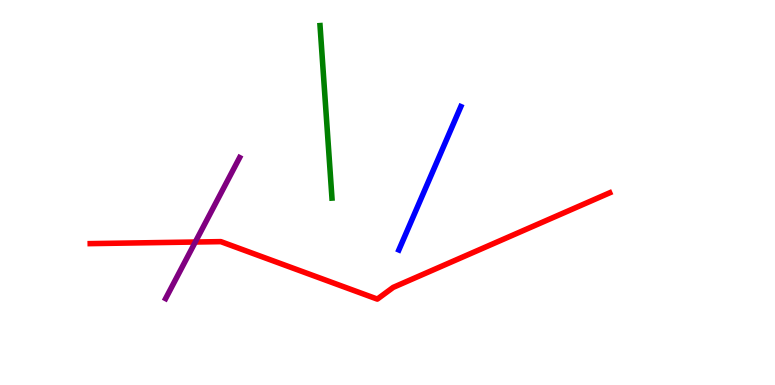[{'lines': ['blue', 'red'], 'intersections': []}, {'lines': ['green', 'red'], 'intersections': []}, {'lines': ['purple', 'red'], 'intersections': [{'x': 2.52, 'y': 3.71}]}, {'lines': ['blue', 'green'], 'intersections': []}, {'lines': ['blue', 'purple'], 'intersections': []}, {'lines': ['green', 'purple'], 'intersections': []}]